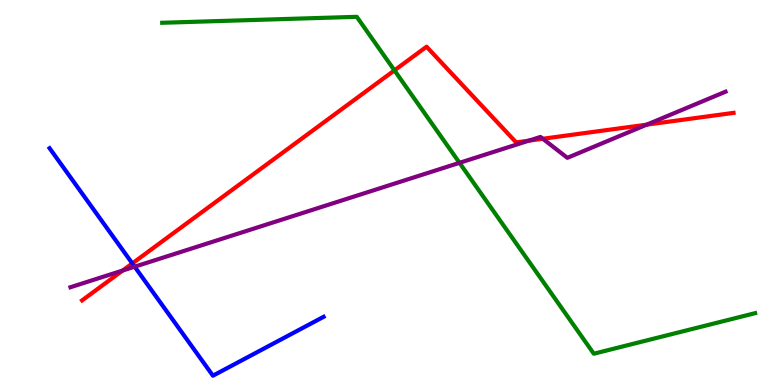[{'lines': ['blue', 'red'], 'intersections': [{'x': 1.71, 'y': 3.16}]}, {'lines': ['green', 'red'], 'intersections': [{'x': 5.09, 'y': 8.17}]}, {'lines': ['purple', 'red'], 'intersections': [{'x': 1.58, 'y': 2.97}, {'x': 6.82, 'y': 6.35}, {'x': 7.0, 'y': 6.4}, {'x': 8.34, 'y': 6.76}]}, {'lines': ['blue', 'green'], 'intersections': []}, {'lines': ['blue', 'purple'], 'intersections': [{'x': 1.74, 'y': 3.07}]}, {'lines': ['green', 'purple'], 'intersections': [{'x': 5.93, 'y': 5.77}]}]